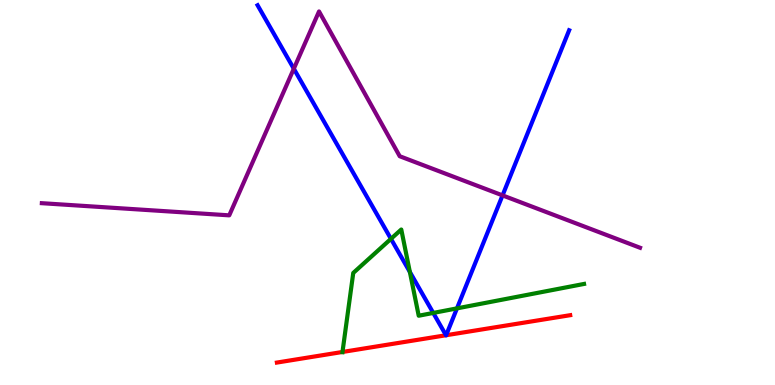[{'lines': ['blue', 'red'], 'intersections': [{'x': 5.75, 'y': 1.29}, {'x': 5.76, 'y': 1.29}]}, {'lines': ['green', 'red'], 'intersections': [{'x': 4.42, 'y': 0.858}]}, {'lines': ['purple', 'red'], 'intersections': []}, {'lines': ['blue', 'green'], 'intersections': [{'x': 5.04, 'y': 3.8}, {'x': 5.29, 'y': 2.94}, {'x': 5.59, 'y': 1.87}, {'x': 5.9, 'y': 1.99}]}, {'lines': ['blue', 'purple'], 'intersections': [{'x': 3.79, 'y': 8.22}, {'x': 6.48, 'y': 4.93}]}, {'lines': ['green', 'purple'], 'intersections': []}]